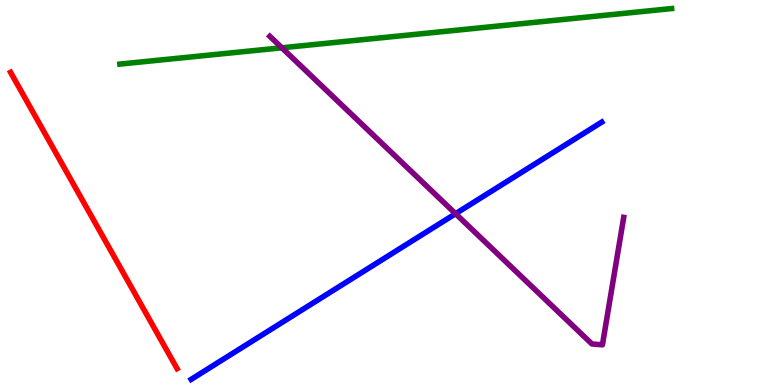[{'lines': ['blue', 'red'], 'intersections': []}, {'lines': ['green', 'red'], 'intersections': []}, {'lines': ['purple', 'red'], 'intersections': []}, {'lines': ['blue', 'green'], 'intersections': []}, {'lines': ['blue', 'purple'], 'intersections': [{'x': 5.88, 'y': 4.45}]}, {'lines': ['green', 'purple'], 'intersections': [{'x': 3.64, 'y': 8.76}]}]